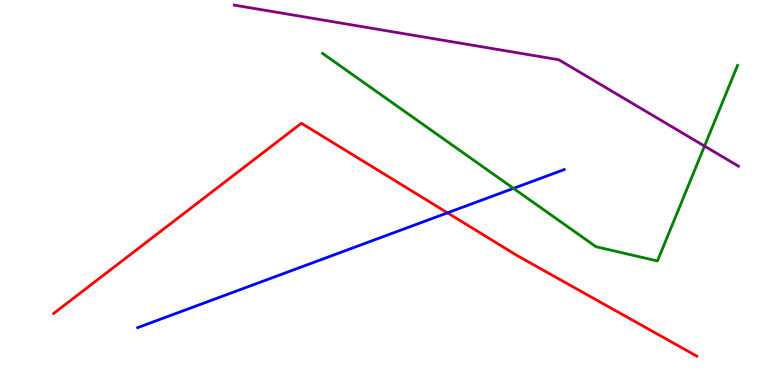[{'lines': ['blue', 'red'], 'intersections': [{'x': 5.77, 'y': 4.47}]}, {'lines': ['green', 'red'], 'intersections': []}, {'lines': ['purple', 'red'], 'intersections': []}, {'lines': ['blue', 'green'], 'intersections': [{'x': 6.63, 'y': 5.11}]}, {'lines': ['blue', 'purple'], 'intersections': []}, {'lines': ['green', 'purple'], 'intersections': [{'x': 9.09, 'y': 6.21}]}]